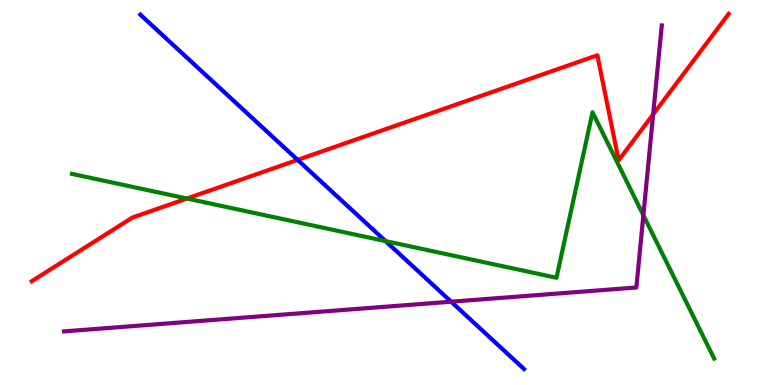[{'lines': ['blue', 'red'], 'intersections': [{'x': 3.84, 'y': 5.85}]}, {'lines': ['green', 'red'], 'intersections': [{'x': 2.41, 'y': 4.84}]}, {'lines': ['purple', 'red'], 'intersections': [{'x': 8.43, 'y': 7.03}]}, {'lines': ['blue', 'green'], 'intersections': [{'x': 4.98, 'y': 3.74}]}, {'lines': ['blue', 'purple'], 'intersections': [{'x': 5.82, 'y': 2.16}]}, {'lines': ['green', 'purple'], 'intersections': [{'x': 8.3, 'y': 4.41}]}]